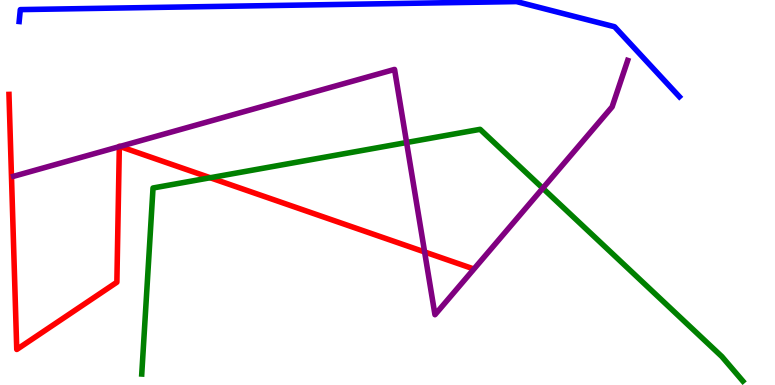[{'lines': ['blue', 'red'], 'intersections': []}, {'lines': ['green', 'red'], 'intersections': [{'x': 2.71, 'y': 5.38}]}, {'lines': ['purple', 'red'], 'intersections': [{'x': 1.54, 'y': 6.19}, {'x': 1.55, 'y': 6.2}, {'x': 5.48, 'y': 3.46}]}, {'lines': ['blue', 'green'], 'intersections': []}, {'lines': ['blue', 'purple'], 'intersections': []}, {'lines': ['green', 'purple'], 'intersections': [{'x': 5.25, 'y': 6.3}, {'x': 7.0, 'y': 5.11}]}]